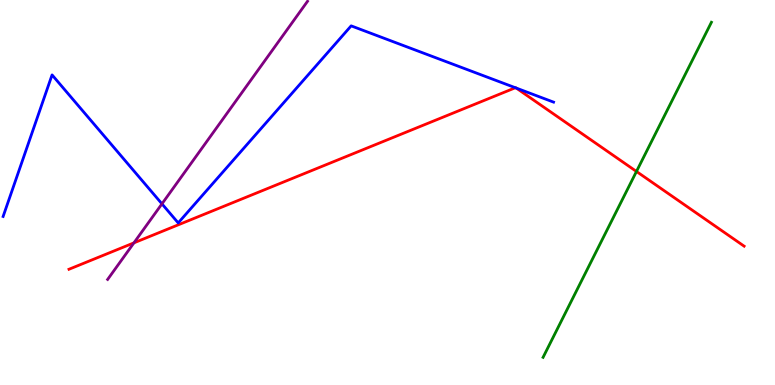[{'lines': ['blue', 'red'], 'intersections': [{'x': 6.65, 'y': 7.72}, {'x': 6.66, 'y': 7.71}]}, {'lines': ['green', 'red'], 'intersections': [{'x': 8.21, 'y': 5.55}]}, {'lines': ['purple', 'red'], 'intersections': [{'x': 1.73, 'y': 3.69}]}, {'lines': ['blue', 'green'], 'intersections': []}, {'lines': ['blue', 'purple'], 'intersections': [{'x': 2.09, 'y': 4.71}]}, {'lines': ['green', 'purple'], 'intersections': []}]